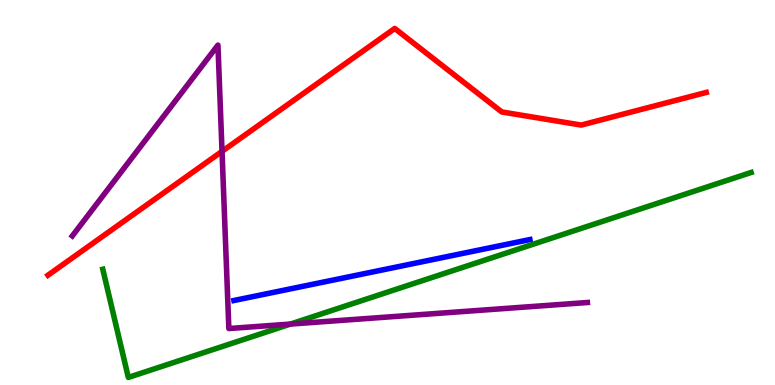[{'lines': ['blue', 'red'], 'intersections': []}, {'lines': ['green', 'red'], 'intersections': []}, {'lines': ['purple', 'red'], 'intersections': [{'x': 2.86, 'y': 6.07}]}, {'lines': ['blue', 'green'], 'intersections': []}, {'lines': ['blue', 'purple'], 'intersections': []}, {'lines': ['green', 'purple'], 'intersections': [{'x': 3.75, 'y': 1.58}]}]